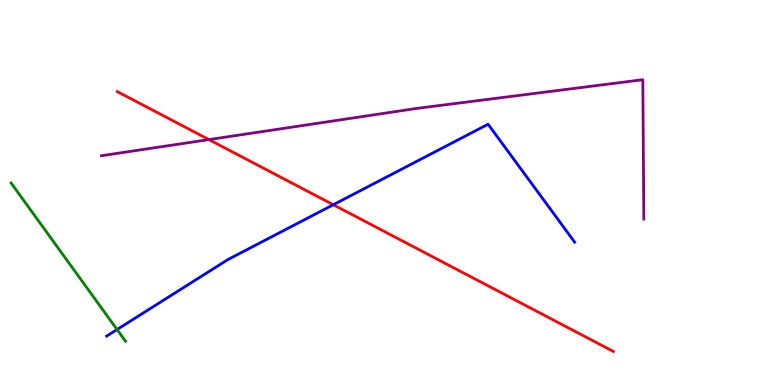[{'lines': ['blue', 'red'], 'intersections': [{'x': 4.3, 'y': 4.68}]}, {'lines': ['green', 'red'], 'intersections': []}, {'lines': ['purple', 'red'], 'intersections': [{'x': 2.7, 'y': 6.37}]}, {'lines': ['blue', 'green'], 'intersections': [{'x': 1.51, 'y': 1.44}]}, {'lines': ['blue', 'purple'], 'intersections': []}, {'lines': ['green', 'purple'], 'intersections': []}]